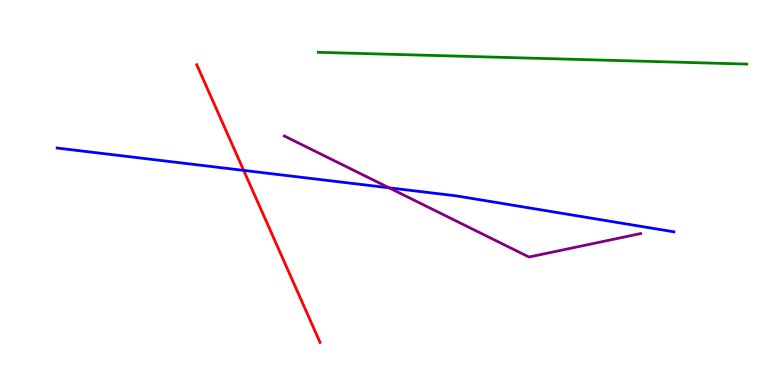[{'lines': ['blue', 'red'], 'intersections': [{'x': 3.14, 'y': 5.57}]}, {'lines': ['green', 'red'], 'intersections': []}, {'lines': ['purple', 'red'], 'intersections': []}, {'lines': ['blue', 'green'], 'intersections': []}, {'lines': ['blue', 'purple'], 'intersections': [{'x': 5.02, 'y': 5.12}]}, {'lines': ['green', 'purple'], 'intersections': []}]